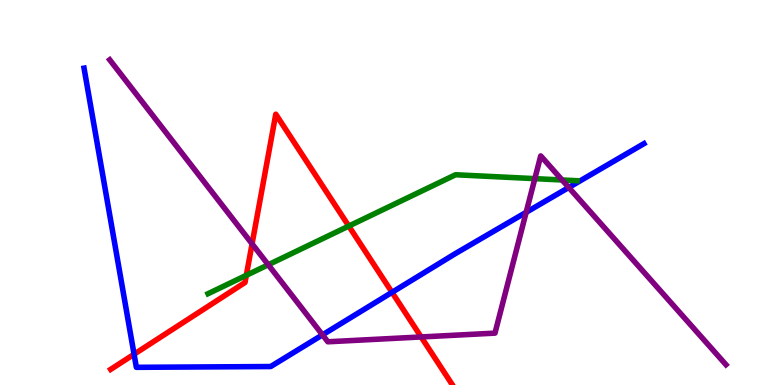[{'lines': ['blue', 'red'], 'intersections': [{'x': 1.73, 'y': 0.799}, {'x': 5.06, 'y': 2.41}]}, {'lines': ['green', 'red'], 'intersections': [{'x': 3.18, 'y': 2.85}, {'x': 4.5, 'y': 4.13}]}, {'lines': ['purple', 'red'], 'intersections': [{'x': 3.25, 'y': 3.67}, {'x': 5.43, 'y': 1.25}]}, {'lines': ['blue', 'green'], 'intersections': []}, {'lines': ['blue', 'purple'], 'intersections': [{'x': 4.16, 'y': 1.3}, {'x': 6.79, 'y': 4.49}, {'x': 7.34, 'y': 5.13}]}, {'lines': ['green', 'purple'], 'intersections': [{'x': 3.46, 'y': 3.12}, {'x': 6.9, 'y': 5.36}, {'x': 7.25, 'y': 5.33}]}]